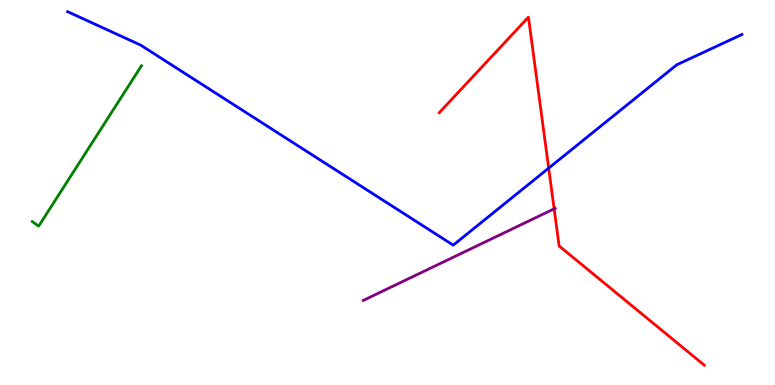[{'lines': ['blue', 'red'], 'intersections': [{'x': 7.08, 'y': 5.63}]}, {'lines': ['green', 'red'], 'intersections': []}, {'lines': ['purple', 'red'], 'intersections': [{'x': 7.15, 'y': 4.58}]}, {'lines': ['blue', 'green'], 'intersections': []}, {'lines': ['blue', 'purple'], 'intersections': []}, {'lines': ['green', 'purple'], 'intersections': []}]